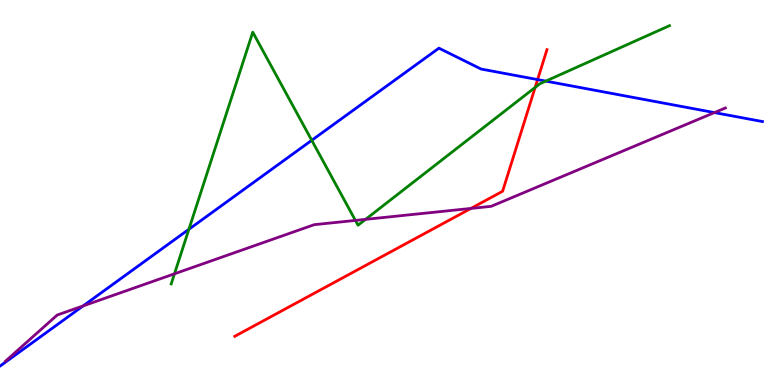[{'lines': ['blue', 'red'], 'intersections': [{'x': 6.94, 'y': 7.93}]}, {'lines': ['green', 'red'], 'intersections': [{'x': 6.9, 'y': 7.73}]}, {'lines': ['purple', 'red'], 'intersections': [{'x': 6.08, 'y': 4.59}]}, {'lines': ['blue', 'green'], 'intersections': [{'x': 2.44, 'y': 4.04}, {'x': 4.02, 'y': 6.36}, {'x': 7.04, 'y': 7.89}]}, {'lines': ['blue', 'purple'], 'intersections': [{'x': 1.07, 'y': 2.05}, {'x': 9.22, 'y': 7.08}]}, {'lines': ['green', 'purple'], 'intersections': [{'x': 2.25, 'y': 2.89}, {'x': 4.59, 'y': 4.28}, {'x': 4.72, 'y': 4.3}]}]